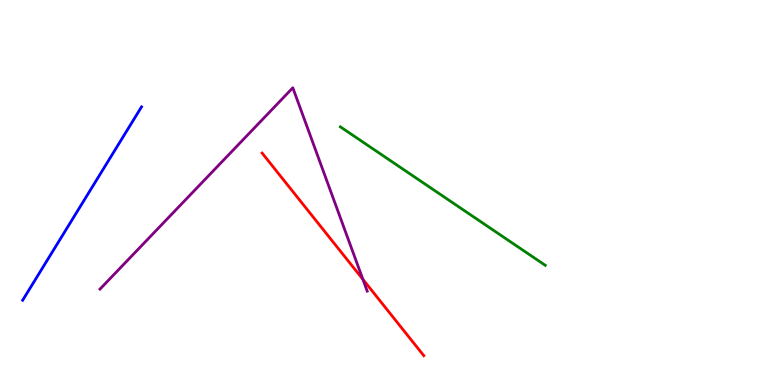[{'lines': ['blue', 'red'], 'intersections': []}, {'lines': ['green', 'red'], 'intersections': []}, {'lines': ['purple', 'red'], 'intersections': [{'x': 4.68, 'y': 2.74}]}, {'lines': ['blue', 'green'], 'intersections': []}, {'lines': ['blue', 'purple'], 'intersections': []}, {'lines': ['green', 'purple'], 'intersections': []}]